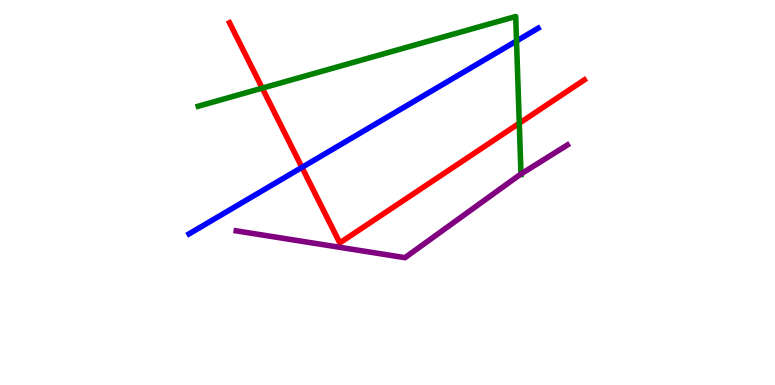[{'lines': ['blue', 'red'], 'intersections': [{'x': 3.9, 'y': 5.65}]}, {'lines': ['green', 'red'], 'intersections': [{'x': 3.38, 'y': 7.71}, {'x': 6.7, 'y': 6.8}]}, {'lines': ['purple', 'red'], 'intersections': []}, {'lines': ['blue', 'green'], 'intersections': [{'x': 6.66, 'y': 8.94}]}, {'lines': ['blue', 'purple'], 'intersections': []}, {'lines': ['green', 'purple'], 'intersections': [{'x': 6.72, 'y': 5.48}]}]